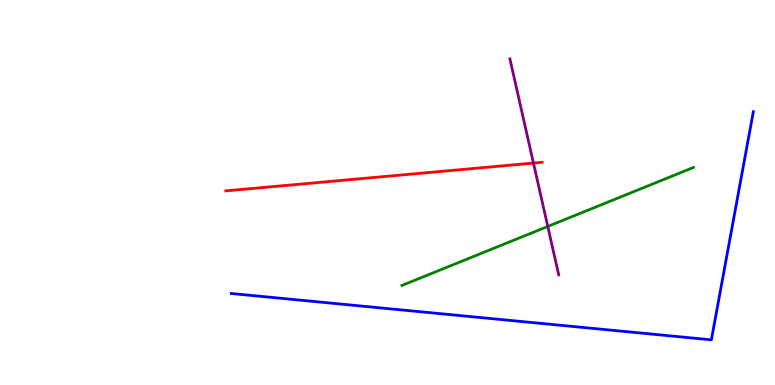[{'lines': ['blue', 'red'], 'intersections': []}, {'lines': ['green', 'red'], 'intersections': []}, {'lines': ['purple', 'red'], 'intersections': [{'x': 6.88, 'y': 5.76}]}, {'lines': ['blue', 'green'], 'intersections': []}, {'lines': ['blue', 'purple'], 'intersections': []}, {'lines': ['green', 'purple'], 'intersections': [{'x': 7.07, 'y': 4.12}]}]